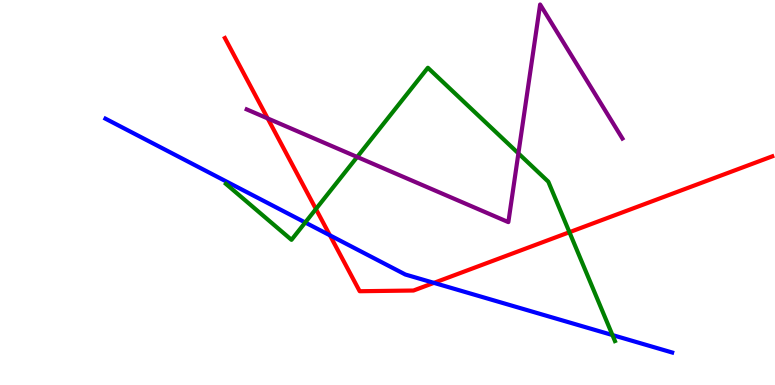[{'lines': ['blue', 'red'], 'intersections': [{'x': 4.26, 'y': 3.89}, {'x': 5.6, 'y': 2.65}]}, {'lines': ['green', 'red'], 'intersections': [{'x': 4.08, 'y': 4.57}, {'x': 7.35, 'y': 3.97}]}, {'lines': ['purple', 'red'], 'intersections': [{'x': 3.45, 'y': 6.92}]}, {'lines': ['blue', 'green'], 'intersections': [{'x': 3.94, 'y': 4.22}, {'x': 7.9, 'y': 1.3}]}, {'lines': ['blue', 'purple'], 'intersections': []}, {'lines': ['green', 'purple'], 'intersections': [{'x': 4.61, 'y': 5.92}, {'x': 6.69, 'y': 6.02}]}]